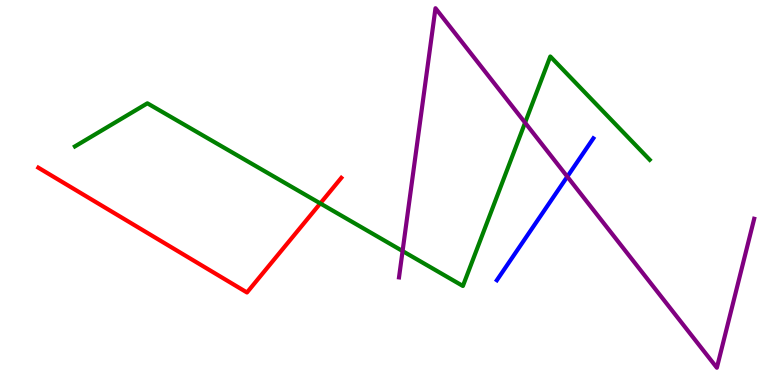[{'lines': ['blue', 'red'], 'intersections': []}, {'lines': ['green', 'red'], 'intersections': [{'x': 4.13, 'y': 4.72}]}, {'lines': ['purple', 'red'], 'intersections': []}, {'lines': ['blue', 'green'], 'intersections': []}, {'lines': ['blue', 'purple'], 'intersections': [{'x': 7.32, 'y': 5.41}]}, {'lines': ['green', 'purple'], 'intersections': [{'x': 5.19, 'y': 3.48}, {'x': 6.78, 'y': 6.81}]}]